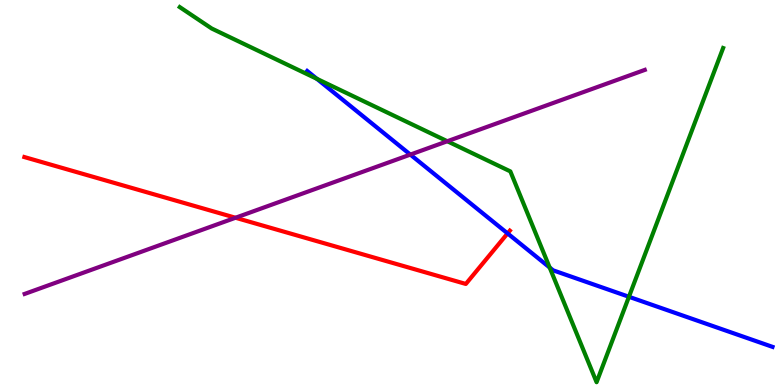[{'lines': ['blue', 'red'], 'intersections': [{'x': 6.55, 'y': 3.94}]}, {'lines': ['green', 'red'], 'intersections': []}, {'lines': ['purple', 'red'], 'intersections': [{'x': 3.04, 'y': 4.34}]}, {'lines': ['blue', 'green'], 'intersections': [{'x': 4.09, 'y': 7.95}, {'x': 7.09, 'y': 3.05}, {'x': 8.12, 'y': 2.29}]}, {'lines': ['blue', 'purple'], 'intersections': [{'x': 5.29, 'y': 5.98}]}, {'lines': ['green', 'purple'], 'intersections': [{'x': 5.77, 'y': 6.33}]}]